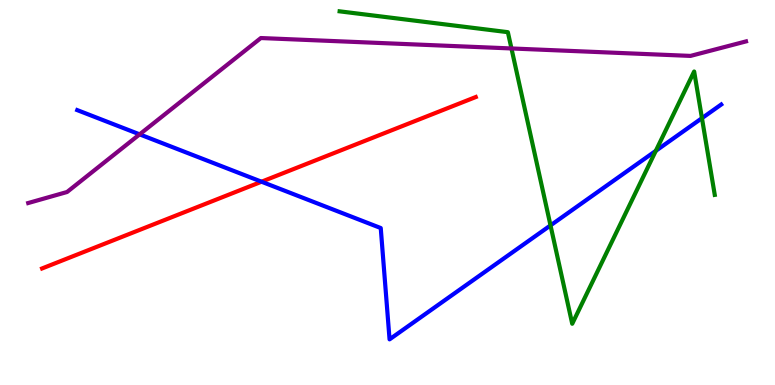[{'lines': ['blue', 'red'], 'intersections': [{'x': 3.37, 'y': 5.28}]}, {'lines': ['green', 'red'], 'intersections': []}, {'lines': ['purple', 'red'], 'intersections': []}, {'lines': ['blue', 'green'], 'intersections': [{'x': 7.1, 'y': 4.15}, {'x': 8.46, 'y': 6.08}, {'x': 9.06, 'y': 6.93}]}, {'lines': ['blue', 'purple'], 'intersections': [{'x': 1.8, 'y': 6.51}]}, {'lines': ['green', 'purple'], 'intersections': [{'x': 6.6, 'y': 8.74}]}]